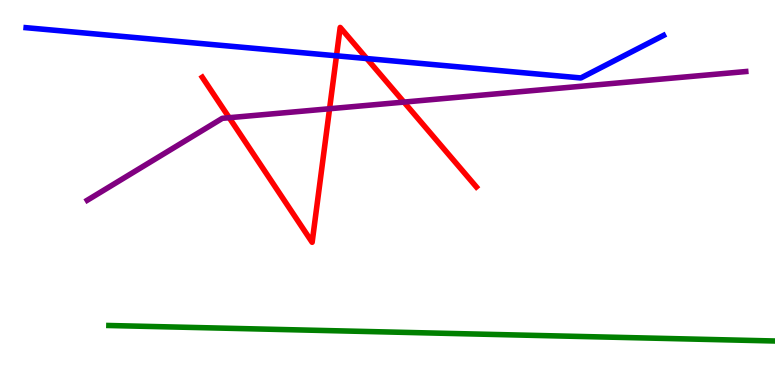[{'lines': ['blue', 'red'], 'intersections': [{'x': 4.34, 'y': 8.55}, {'x': 4.73, 'y': 8.48}]}, {'lines': ['green', 'red'], 'intersections': []}, {'lines': ['purple', 'red'], 'intersections': [{'x': 2.96, 'y': 6.94}, {'x': 4.25, 'y': 7.18}, {'x': 5.21, 'y': 7.35}]}, {'lines': ['blue', 'green'], 'intersections': []}, {'lines': ['blue', 'purple'], 'intersections': []}, {'lines': ['green', 'purple'], 'intersections': []}]